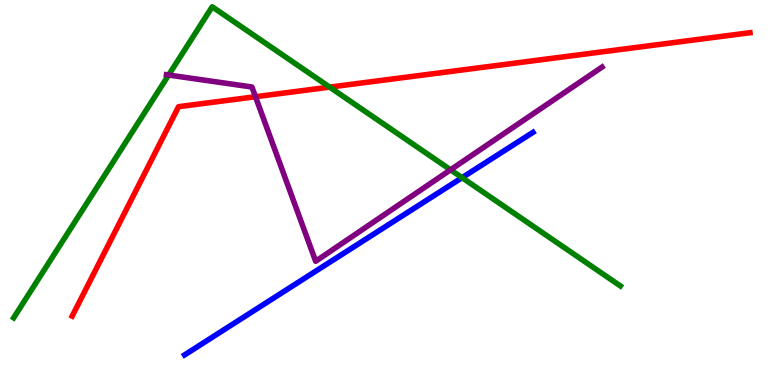[{'lines': ['blue', 'red'], 'intersections': []}, {'lines': ['green', 'red'], 'intersections': [{'x': 4.25, 'y': 7.74}]}, {'lines': ['purple', 'red'], 'intersections': [{'x': 3.3, 'y': 7.49}]}, {'lines': ['blue', 'green'], 'intersections': [{'x': 5.96, 'y': 5.39}]}, {'lines': ['blue', 'purple'], 'intersections': []}, {'lines': ['green', 'purple'], 'intersections': [{'x': 2.18, 'y': 8.05}, {'x': 5.81, 'y': 5.59}]}]